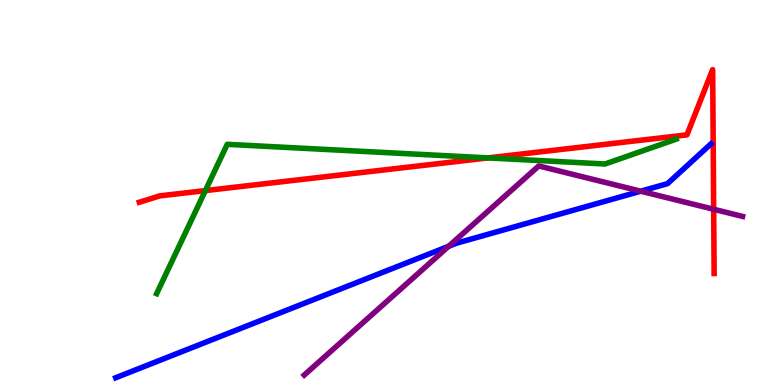[{'lines': ['blue', 'red'], 'intersections': []}, {'lines': ['green', 'red'], 'intersections': [{'x': 2.65, 'y': 5.05}, {'x': 6.3, 'y': 5.9}]}, {'lines': ['purple', 'red'], 'intersections': [{'x': 9.21, 'y': 4.56}]}, {'lines': ['blue', 'green'], 'intersections': []}, {'lines': ['blue', 'purple'], 'intersections': [{'x': 5.79, 'y': 3.6}, {'x': 8.27, 'y': 5.03}]}, {'lines': ['green', 'purple'], 'intersections': []}]